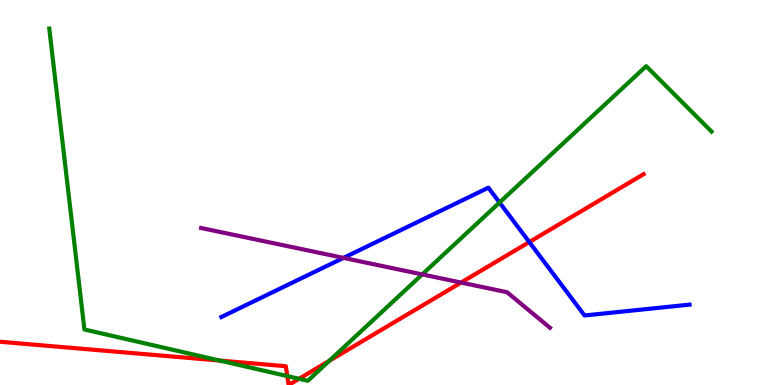[{'lines': ['blue', 'red'], 'intersections': [{'x': 6.83, 'y': 3.71}]}, {'lines': ['green', 'red'], 'intersections': [{'x': 2.84, 'y': 0.635}, {'x': 3.71, 'y': 0.232}, {'x': 3.86, 'y': 0.162}, {'x': 4.25, 'y': 0.628}]}, {'lines': ['purple', 'red'], 'intersections': [{'x': 5.95, 'y': 2.66}]}, {'lines': ['blue', 'green'], 'intersections': [{'x': 6.45, 'y': 4.74}]}, {'lines': ['blue', 'purple'], 'intersections': [{'x': 4.43, 'y': 3.3}]}, {'lines': ['green', 'purple'], 'intersections': [{'x': 5.45, 'y': 2.87}]}]